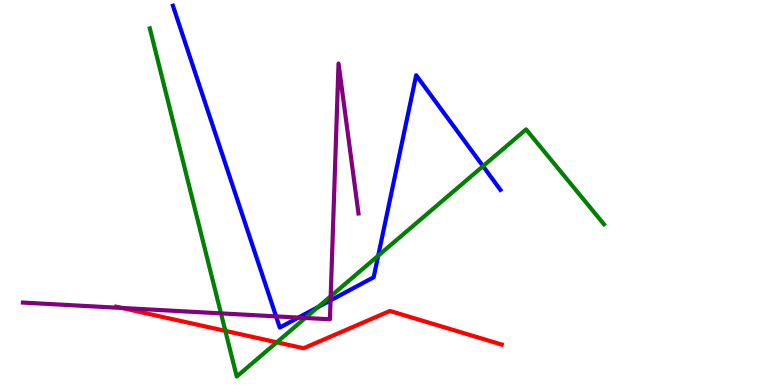[{'lines': ['blue', 'red'], 'intersections': []}, {'lines': ['green', 'red'], 'intersections': [{'x': 2.91, 'y': 1.41}, {'x': 3.57, 'y': 1.11}]}, {'lines': ['purple', 'red'], 'intersections': [{'x': 1.58, 'y': 2.0}]}, {'lines': ['blue', 'green'], 'intersections': [{'x': 4.1, 'y': 2.02}, {'x': 4.88, 'y': 3.36}, {'x': 6.23, 'y': 5.68}]}, {'lines': ['blue', 'purple'], 'intersections': [{'x': 3.56, 'y': 1.78}, {'x': 3.85, 'y': 1.75}, {'x': 4.27, 'y': 2.2}]}, {'lines': ['green', 'purple'], 'intersections': [{'x': 2.85, 'y': 1.86}, {'x': 3.94, 'y': 1.74}, {'x': 4.27, 'y': 2.3}]}]